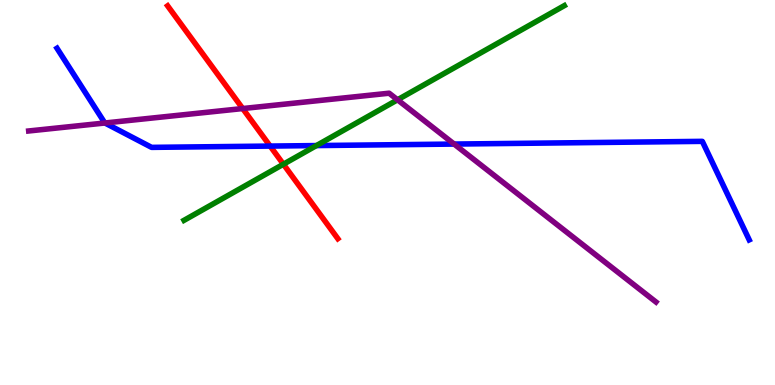[{'lines': ['blue', 'red'], 'intersections': [{'x': 3.49, 'y': 6.21}]}, {'lines': ['green', 'red'], 'intersections': [{'x': 3.66, 'y': 5.73}]}, {'lines': ['purple', 'red'], 'intersections': [{'x': 3.13, 'y': 7.18}]}, {'lines': ['blue', 'green'], 'intersections': [{'x': 4.08, 'y': 6.22}]}, {'lines': ['blue', 'purple'], 'intersections': [{'x': 1.35, 'y': 6.81}, {'x': 5.86, 'y': 6.26}]}, {'lines': ['green', 'purple'], 'intersections': [{'x': 5.13, 'y': 7.41}]}]